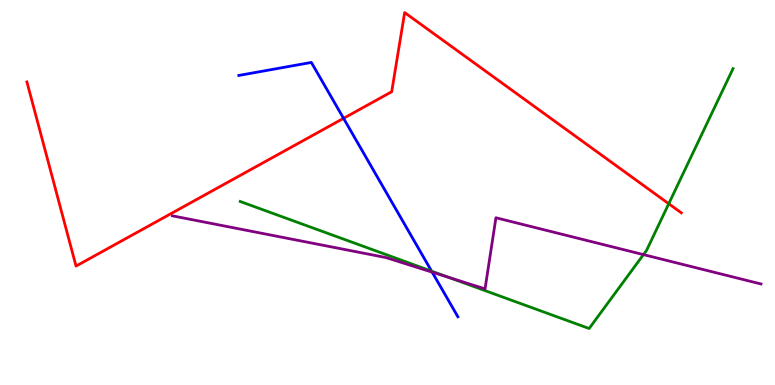[{'lines': ['blue', 'red'], 'intersections': [{'x': 4.43, 'y': 6.93}]}, {'lines': ['green', 'red'], 'intersections': [{'x': 8.63, 'y': 4.71}]}, {'lines': ['purple', 'red'], 'intersections': []}, {'lines': ['blue', 'green'], 'intersections': [{'x': 5.57, 'y': 2.96}]}, {'lines': ['blue', 'purple'], 'intersections': [{'x': 5.58, 'y': 2.93}]}, {'lines': ['green', 'purple'], 'intersections': [{'x': 5.79, 'y': 2.79}, {'x': 8.3, 'y': 3.39}]}]